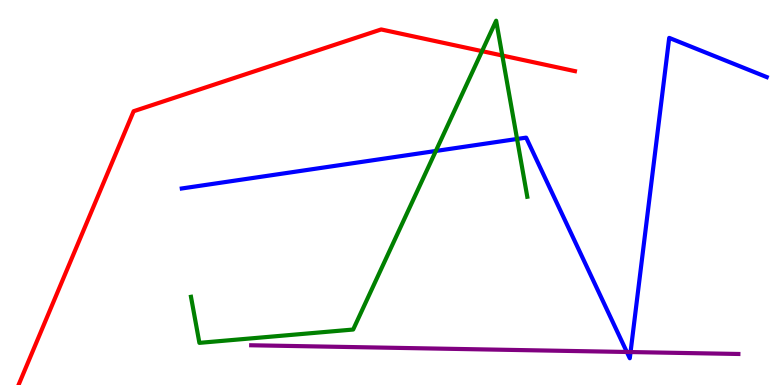[{'lines': ['blue', 'red'], 'intersections': []}, {'lines': ['green', 'red'], 'intersections': [{'x': 6.22, 'y': 8.67}, {'x': 6.48, 'y': 8.56}]}, {'lines': ['purple', 'red'], 'intersections': []}, {'lines': ['blue', 'green'], 'intersections': [{'x': 5.62, 'y': 6.08}, {'x': 6.67, 'y': 6.39}]}, {'lines': ['blue', 'purple'], 'intersections': [{'x': 8.09, 'y': 0.858}, {'x': 8.14, 'y': 0.856}]}, {'lines': ['green', 'purple'], 'intersections': []}]